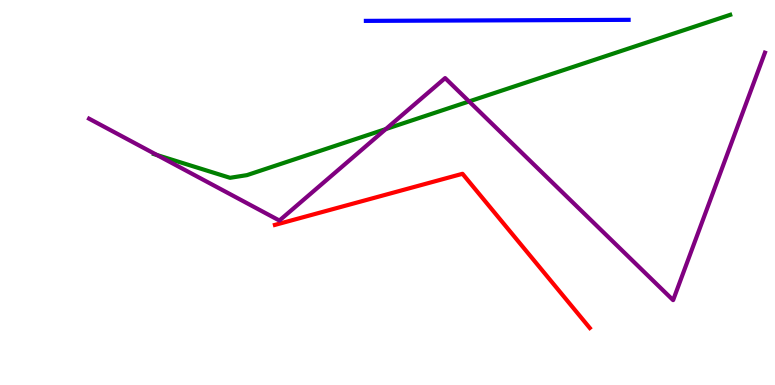[{'lines': ['blue', 'red'], 'intersections': []}, {'lines': ['green', 'red'], 'intersections': []}, {'lines': ['purple', 'red'], 'intersections': []}, {'lines': ['blue', 'green'], 'intersections': []}, {'lines': ['blue', 'purple'], 'intersections': []}, {'lines': ['green', 'purple'], 'intersections': [{'x': 2.03, 'y': 5.97}, {'x': 4.98, 'y': 6.65}, {'x': 6.05, 'y': 7.37}]}]